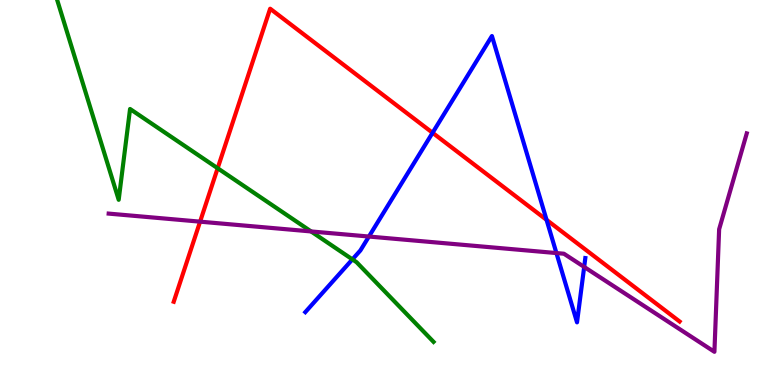[{'lines': ['blue', 'red'], 'intersections': [{'x': 5.58, 'y': 6.55}, {'x': 7.05, 'y': 4.29}]}, {'lines': ['green', 'red'], 'intersections': [{'x': 2.81, 'y': 5.63}]}, {'lines': ['purple', 'red'], 'intersections': [{'x': 2.58, 'y': 4.24}]}, {'lines': ['blue', 'green'], 'intersections': [{'x': 4.55, 'y': 3.26}]}, {'lines': ['blue', 'purple'], 'intersections': [{'x': 4.76, 'y': 3.86}, {'x': 7.18, 'y': 3.43}, {'x': 7.54, 'y': 3.07}]}, {'lines': ['green', 'purple'], 'intersections': [{'x': 4.01, 'y': 3.99}]}]